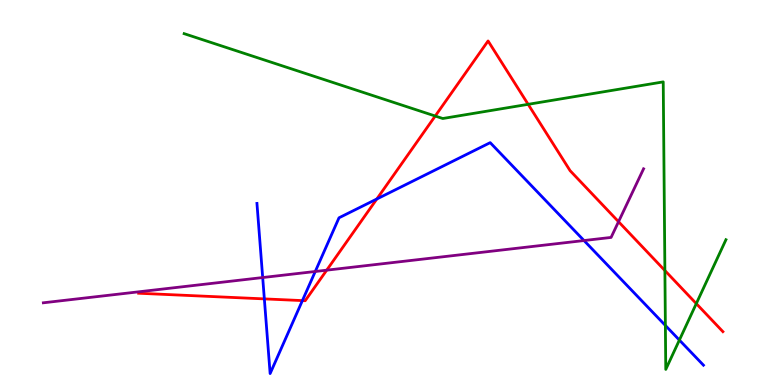[{'lines': ['blue', 'red'], 'intersections': [{'x': 3.41, 'y': 2.24}, {'x': 3.9, 'y': 2.19}, {'x': 4.86, 'y': 4.83}]}, {'lines': ['green', 'red'], 'intersections': [{'x': 5.62, 'y': 6.99}, {'x': 6.81, 'y': 7.29}, {'x': 8.58, 'y': 2.97}, {'x': 8.98, 'y': 2.11}]}, {'lines': ['purple', 'red'], 'intersections': [{'x': 4.22, 'y': 2.98}, {'x': 7.98, 'y': 4.24}]}, {'lines': ['blue', 'green'], 'intersections': [{'x': 8.59, 'y': 1.55}, {'x': 8.77, 'y': 1.17}]}, {'lines': ['blue', 'purple'], 'intersections': [{'x': 3.39, 'y': 2.79}, {'x': 4.07, 'y': 2.95}, {'x': 7.54, 'y': 3.75}]}, {'lines': ['green', 'purple'], 'intersections': []}]